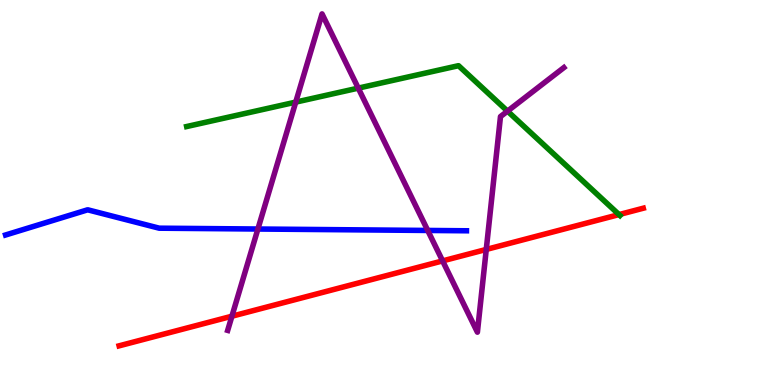[{'lines': ['blue', 'red'], 'intersections': []}, {'lines': ['green', 'red'], 'intersections': [{'x': 7.99, 'y': 4.43}]}, {'lines': ['purple', 'red'], 'intersections': [{'x': 2.99, 'y': 1.79}, {'x': 5.71, 'y': 3.22}, {'x': 6.27, 'y': 3.52}]}, {'lines': ['blue', 'green'], 'intersections': []}, {'lines': ['blue', 'purple'], 'intersections': [{'x': 3.33, 'y': 4.05}, {'x': 5.52, 'y': 4.01}]}, {'lines': ['green', 'purple'], 'intersections': [{'x': 3.82, 'y': 7.35}, {'x': 4.62, 'y': 7.71}, {'x': 6.55, 'y': 7.11}]}]